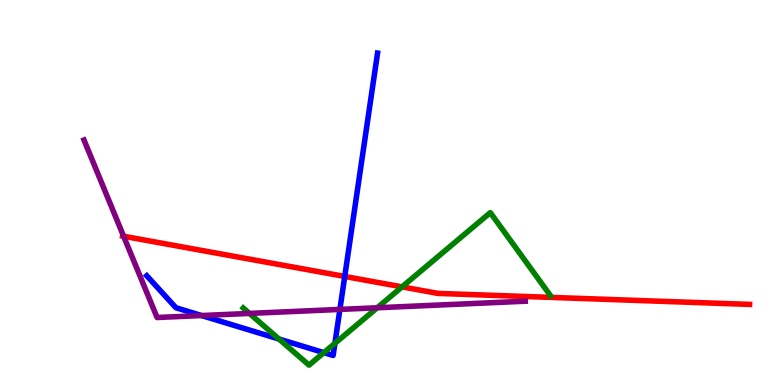[{'lines': ['blue', 'red'], 'intersections': [{'x': 4.45, 'y': 2.82}]}, {'lines': ['green', 'red'], 'intersections': [{'x': 5.19, 'y': 2.55}]}, {'lines': ['purple', 'red'], 'intersections': [{'x': 1.6, 'y': 3.86}]}, {'lines': ['blue', 'green'], 'intersections': [{'x': 3.6, 'y': 1.19}, {'x': 4.18, 'y': 0.841}, {'x': 4.32, 'y': 1.08}]}, {'lines': ['blue', 'purple'], 'intersections': [{'x': 2.6, 'y': 1.8}, {'x': 4.39, 'y': 1.96}]}, {'lines': ['green', 'purple'], 'intersections': [{'x': 3.22, 'y': 1.86}, {'x': 4.87, 'y': 2.01}]}]